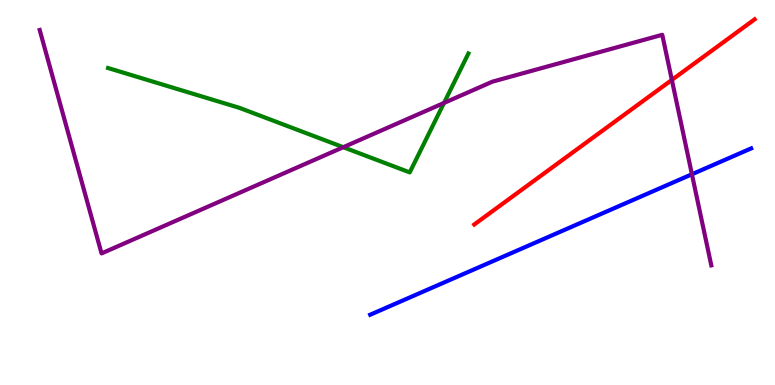[{'lines': ['blue', 'red'], 'intersections': []}, {'lines': ['green', 'red'], 'intersections': []}, {'lines': ['purple', 'red'], 'intersections': [{'x': 8.67, 'y': 7.92}]}, {'lines': ['blue', 'green'], 'intersections': []}, {'lines': ['blue', 'purple'], 'intersections': [{'x': 8.93, 'y': 5.47}]}, {'lines': ['green', 'purple'], 'intersections': [{'x': 4.43, 'y': 6.18}, {'x': 5.73, 'y': 7.33}]}]